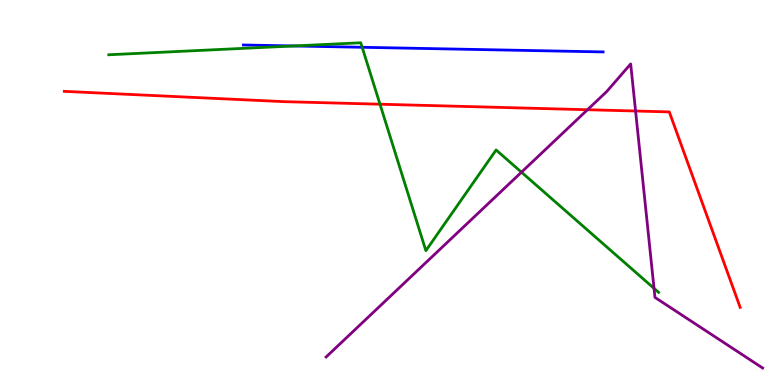[{'lines': ['blue', 'red'], 'intersections': []}, {'lines': ['green', 'red'], 'intersections': [{'x': 4.9, 'y': 7.29}]}, {'lines': ['purple', 'red'], 'intersections': [{'x': 7.58, 'y': 7.15}, {'x': 8.2, 'y': 7.12}]}, {'lines': ['blue', 'green'], 'intersections': [{'x': 3.79, 'y': 8.81}, {'x': 4.67, 'y': 8.77}]}, {'lines': ['blue', 'purple'], 'intersections': []}, {'lines': ['green', 'purple'], 'intersections': [{'x': 6.73, 'y': 5.53}, {'x': 8.44, 'y': 2.51}]}]